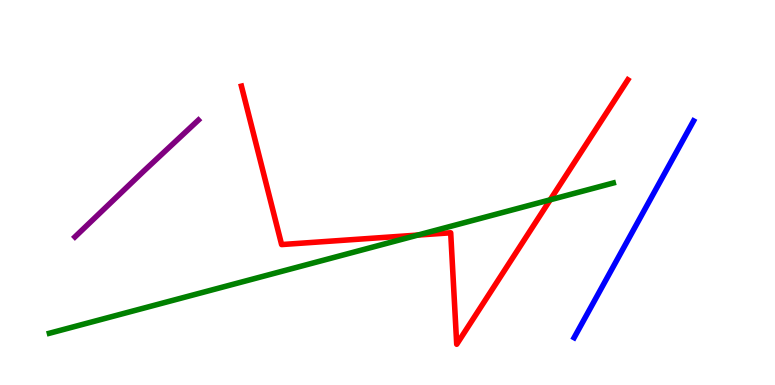[{'lines': ['blue', 'red'], 'intersections': []}, {'lines': ['green', 'red'], 'intersections': [{'x': 5.39, 'y': 3.89}, {'x': 7.1, 'y': 4.81}]}, {'lines': ['purple', 'red'], 'intersections': []}, {'lines': ['blue', 'green'], 'intersections': []}, {'lines': ['blue', 'purple'], 'intersections': []}, {'lines': ['green', 'purple'], 'intersections': []}]